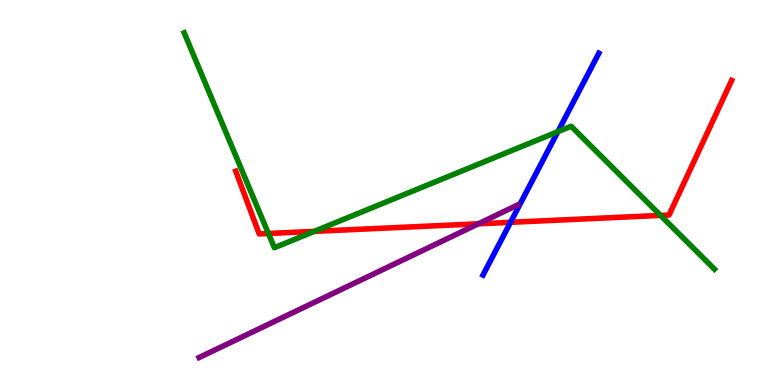[{'lines': ['blue', 'red'], 'intersections': [{'x': 6.59, 'y': 4.23}]}, {'lines': ['green', 'red'], 'intersections': [{'x': 3.46, 'y': 3.94}, {'x': 4.06, 'y': 3.99}, {'x': 8.52, 'y': 4.41}]}, {'lines': ['purple', 'red'], 'intersections': [{'x': 6.17, 'y': 4.19}]}, {'lines': ['blue', 'green'], 'intersections': [{'x': 7.2, 'y': 6.58}]}, {'lines': ['blue', 'purple'], 'intersections': []}, {'lines': ['green', 'purple'], 'intersections': []}]